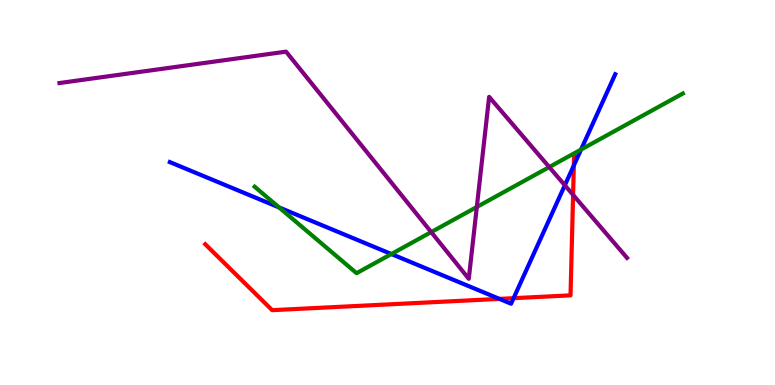[{'lines': ['blue', 'red'], 'intersections': [{'x': 6.44, 'y': 2.24}, {'x': 6.63, 'y': 2.25}, {'x': 7.4, 'y': 5.7}]}, {'lines': ['green', 'red'], 'intersections': []}, {'lines': ['purple', 'red'], 'intersections': [{'x': 7.39, 'y': 4.94}]}, {'lines': ['blue', 'green'], 'intersections': [{'x': 3.6, 'y': 4.61}, {'x': 5.05, 'y': 3.4}, {'x': 7.5, 'y': 6.12}]}, {'lines': ['blue', 'purple'], 'intersections': [{'x': 7.29, 'y': 5.19}]}, {'lines': ['green', 'purple'], 'intersections': [{'x': 5.56, 'y': 3.97}, {'x': 6.15, 'y': 4.62}, {'x': 7.09, 'y': 5.66}]}]